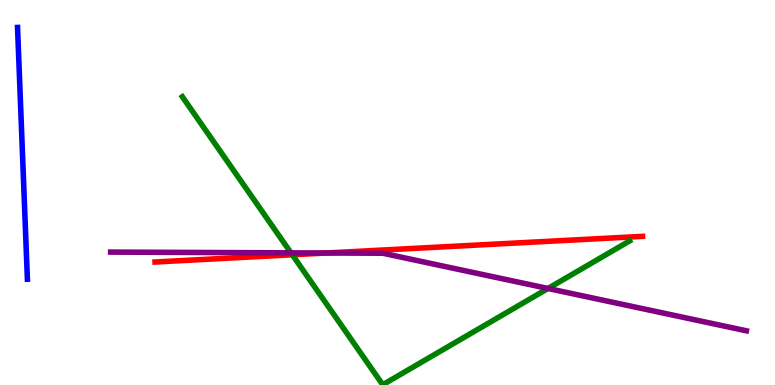[{'lines': ['blue', 'red'], 'intersections': []}, {'lines': ['green', 'red'], 'intersections': [{'x': 3.77, 'y': 3.38}]}, {'lines': ['purple', 'red'], 'intersections': [{'x': 4.21, 'y': 3.43}]}, {'lines': ['blue', 'green'], 'intersections': []}, {'lines': ['blue', 'purple'], 'intersections': []}, {'lines': ['green', 'purple'], 'intersections': [{'x': 3.75, 'y': 3.43}, {'x': 7.07, 'y': 2.51}]}]